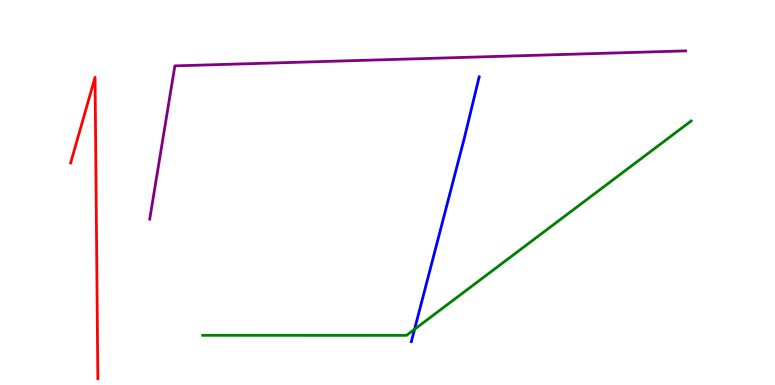[{'lines': ['blue', 'red'], 'intersections': []}, {'lines': ['green', 'red'], 'intersections': []}, {'lines': ['purple', 'red'], 'intersections': []}, {'lines': ['blue', 'green'], 'intersections': [{'x': 5.35, 'y': 1.45}]}, {'lines': ['blue', 'purple'], 'intersections': []}, {'lines': ['green', 'purple'], 'intersections': []}]